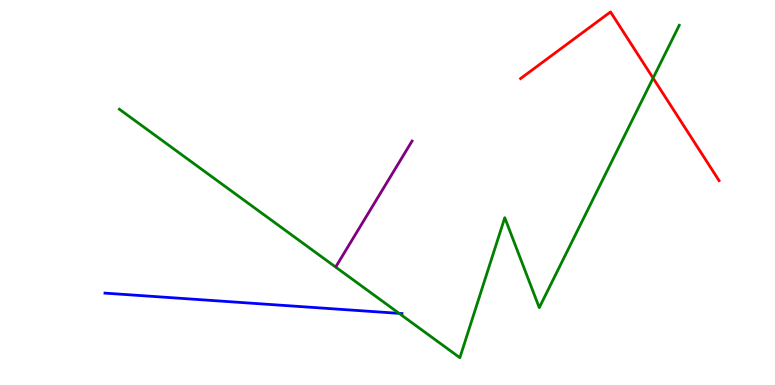[{'lines': ['blue', 'red'], 'intersections': []}, {'lines': ['green', 'red'], 'intersections': [{'x': 8.43, 'y': 7.97}]}, {'lines': ['purple', 'red'], 'intersections': []}, {'lines': ['blue', 'green'], 'intersections': [{'x': 5.15, 'y': 1.86}]}, {'lines': ['blue', 'purple'], 'intersections': []}, {'lines': ['green', 'purple'], 'intersections': []}]